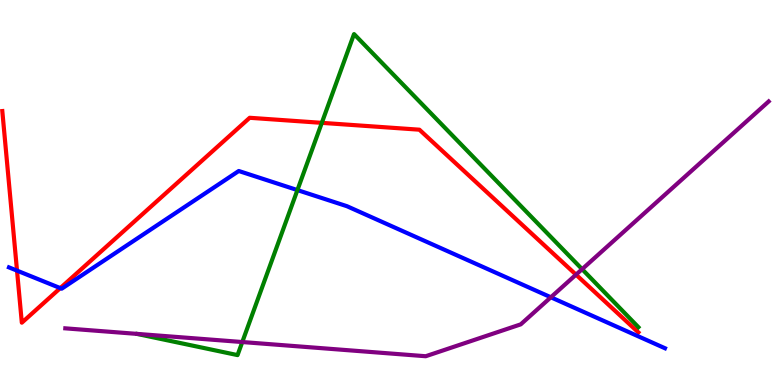[{'lines': ['blue', 'red'], 'intersections': [{'x': 0.22, 'y': 2.97}, {'x': 0.778, 'y': 2.52}]}, {'lines': ['green', 'red'], 'intersections': [{'x': 4.15, 'y': 6.81}]}, {'lines': ['purple', 'red'], 'intersections': [{'x': 7.43, 'y': 2.87}]}, {'lines': ['blue', 'green'], 'intersections': [{'x': 3.84, 'y': 5.06}]}, {'lines': ['blue', 'purple'], 'intersections': [{'x': 7.11, 'y': 2.28}]}, {'lines': ['green', 'purple'], 'intersections': [{'x': 3.13, 'y': 1.12}, {'x': 7.51, 'y': 3.01}]}]